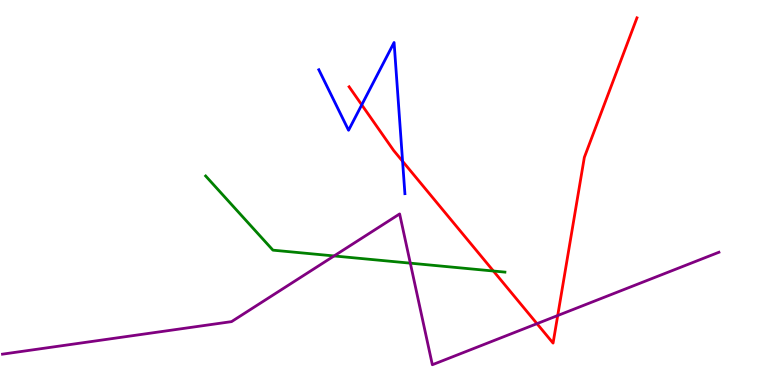[{'lines': ['blue', 'red'], 'intersections': [{'x': 4.67, 'y': 7.28}, {'x': 5.19, 'y': 5.81}]}, {'lines': ['green', 'red'], 'intersections': [{'x': 6.37, 'y': 2.96}]}, {'lines': ['purple', 'red'], 'intersections': [{'x': 6.93, 'y': 1.59}, {'x': 7.2, 'y': 1.8}]}, {'lines': ['blue', 'green'], 'intersections': []}, {'lines': ['blue', 'purple'], 'intersections': []}, {'lines': ['green', 'purple'], 'intersections': [{'x': 4.31, 'y': 3.35}, {'x': 5.29, 'y': 3.16}]}]